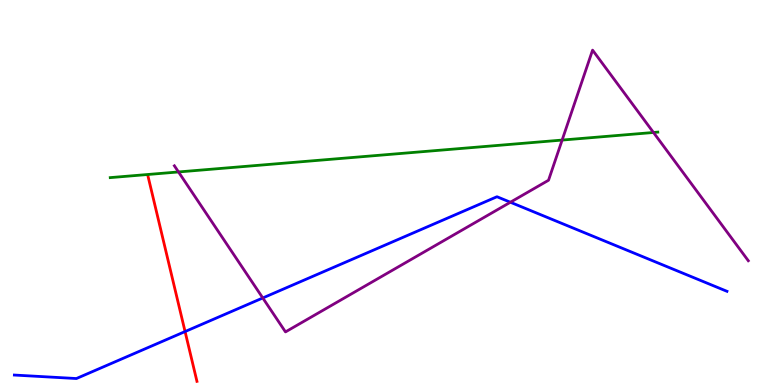[{'lines': ['blue', 'red'], 'intersections': [{'x': 2.39, 'y': 1.39}]}, {'lines': ['green', 'red'], 'intersections': []}, {'lines': ['purple', 'red'], 'intersections': []}, {'lines': ['blue', 'green'], 'intersections': []}, {'lines': ['blue', 'purple'], 'intersections': [{'x': 3.39, 'y': 2.26}, {'x': 6.59, 'y': 4.75}]}, {'lines': ['green', 'purple'], 'intersections': [{'x': 2.3, 'y': 5.53}, {'x': 7.25, 'y': 6.36}, {'x': 8.43, 'y': 6.56}]}]